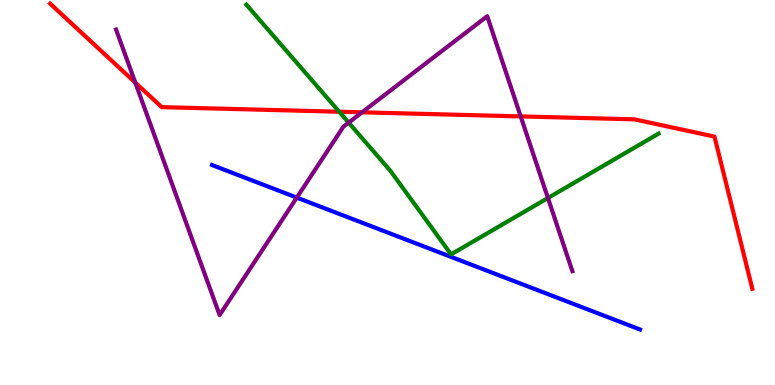[{'lines': ['blue', 'red'], 'intersections': []}, {'lines': ['green', 'red'], 'intersections': [{'x': 4.38, 'y': 7.1}]}, {'lines': ['purple', 'red'], 'intersections': [{'x': 1.75, 'y': 7.85}, {'x': 4.67, 'y': 7.08}, {'x': 6.72, 'y': 6.98}]}, {'lines': ['blue', 'green'], 'intersections': []}, {'lines': ['blue', 'purple'], 'intersections': [{'x': 3.83, 'y': 4.87}]}, {'lines': ['green', 'purple'], 'intersections': [{'x': 4.5, 'y': 6.82}, {'x': 7.07, 'y': 4.86}]}]